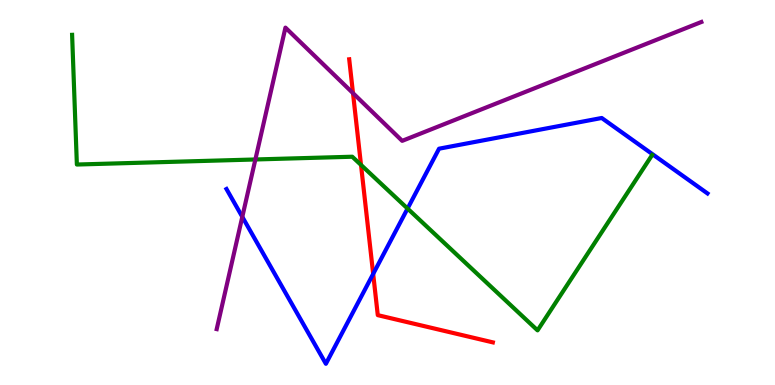[{'lines': ['blue', 'red'], 'intersections': [{'x': 4.82, 'y': 2.89}]}, {'lines': ['green', 'red'], 'intersections': [{'x': 4.66, 'y': 5.72}]}, {'lines': ['purple', 'red'], 'intersections': [{'x': 4.55, 'y': 7.58}]}, {'lines': ['blue', 'green'], 'intersections': [{'x': 5.26, 'y': 4.58}]}, {'lines': ['blue', 'purple'], 'intersections': [{'x': 3.13, 'y': 4.37}]}, {'lines': ['green', 'purple'], 'intersections': [{'x': 3.3, 'y': 5.86}]}]